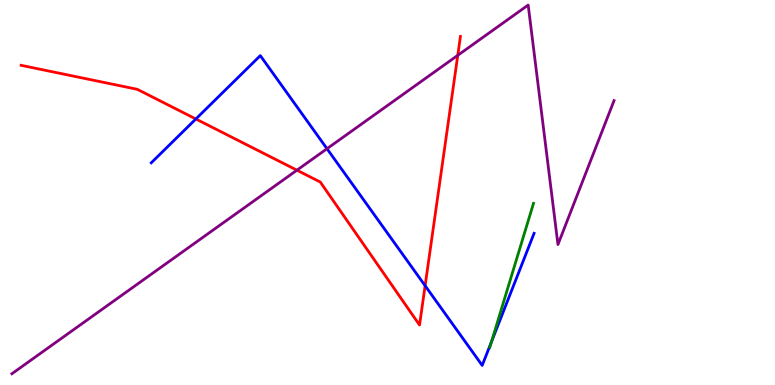[{'lines': ['blue', 'red'], 'intersections': [{'x': 2.53, 'y': 6.91}, {'x': 5.49, 'y': 2.58}]}, {'lines': ['green', 'red'], 'intersections': []}, {'lines': ['purple', 'red'], 'intersections': [{'x': 3.83, 'y': 5.58}, {'x': 5.91, 'y': 8.56}]}, {'lines': ['blue', 'green'], 'intersections': [{'x': 6.34, 'y': 1.13}]}, {'lines': ['blue', 'purple'], 'intersections': [{'x': 4.22, 'y': 6.14}]}, {'lines': ['green', 'purple'], 'intersections': []}]